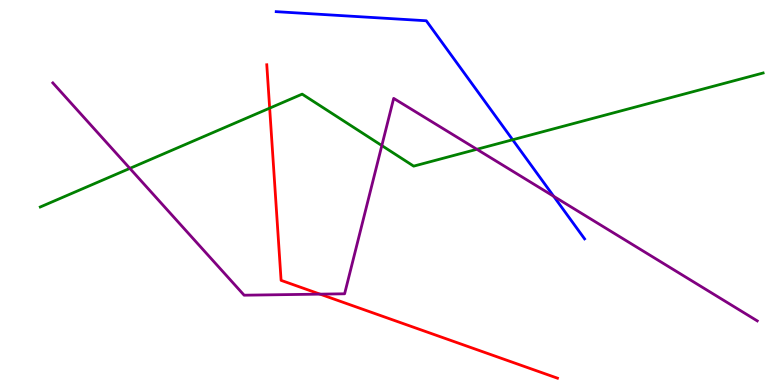[{'lines': ['blue', 'red'], 'intersections': []}, {'lines': ['green', 'red'], 'intersections': [{'x': 3.48, 'y': 7.19}]}, {'lines': ['purple', 'red'], 'intersections': [{'x': 4.13, 'y': 2.36}]}, {'lines': ['blue', 'green'], 'intersections': [{'x': 6.61, 'y': 6.37}]}, {'lines': ['blue', 'purple'], 'intersections': [{'x': 7.14, 'y': 4.9}]}, {'lines': ['green', 'purple'], 'intersections': [{'x': 1.68, 'y': 5.63}, {'x': 4.93, 'y': 6.22}, {'x': 6.15, 'y': 6.12}]}]